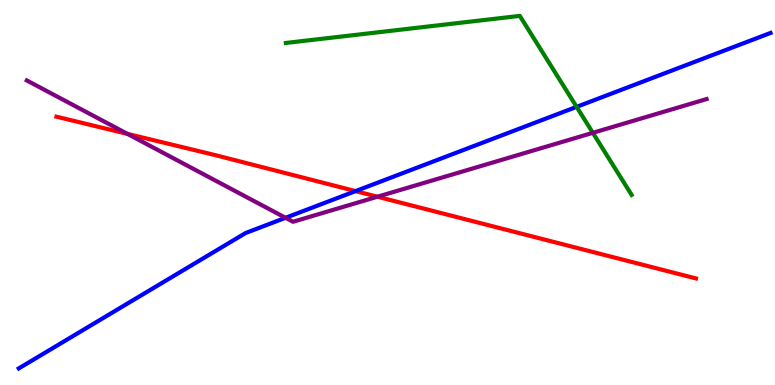[{'lines': ['blue', 'red'], 'intersections': [{'x': 4.59, 'y': 5.04}]}, {'lines': ['green', 'red'], 'intersections': []}, {'lines': ['purple', 'red'], 'intersections': [{'x': 1.64, 'y': 6.52}, {'x': 4.87, 'y': 4.89}]}, {'lines': ['blue', 'green'], 'intersections': [{'x': 7.44, 'y': 7.22}]}, {'lines': ['blue', 'purple'], 'intersections': [{'x': 3.68, 'y': 4.34}]}, {'lines': ['green', 'purple'], 'intersections': [{'x': 7.65, 'y': 6.55}]}]